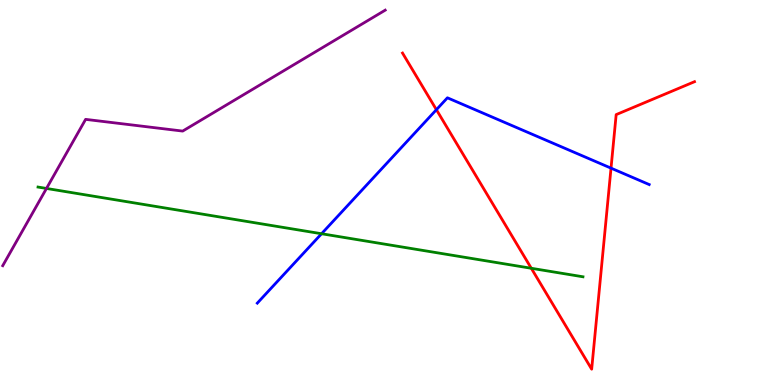[{'lines': ['blue', 'red'], 'intersections': [{'x': 5.63, 'y': 7.15}, {'x': 7.88, 'y': 5.63}]}, {'lines': ['green', 'red'], 'intersections': [{'x': 6.86, 'y': 3.03}]}, {'lines': ['purple', 'red'], 'intersections': []}, {'lines': ['blue', 'green'], 'intersections': [{'x': 4.15, 'y': 3.93}]}, {'lines': ['blue', 'purple'], 'intersections': []}, {'lines': ['green', 'purple'], 'intersections': [{'x': 0.6, 'y': 5.11}]}]